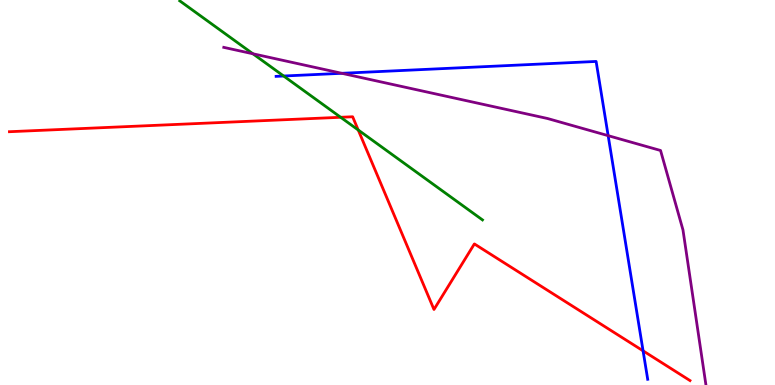[{'lines': ['blue', 'red'], 'intersections': [{'x': 8.3, 'y': 0.887}]}, {'lines': ['green', 'red'], 'intersections': [{'x': 4.4, 'y': 6.95}, {'x': 4.62, 'y': 6.62}]}, {'lines': ['purple', 'red'], 'intersections': []}, {'lines': ['blue', 'green'], 'intersections': [{'x': 3.66, 'y': 8.03}]}, {'lines': ['blue', 'purple'], 'intersections': [{'x': 4.41, 'y': 8.1}, {'x': 7.85, 'y': 6.48}]}, {'lines': ['green', 'purple'], 'intersections': [{'x': 3.26, 'y': 8.6}]}]